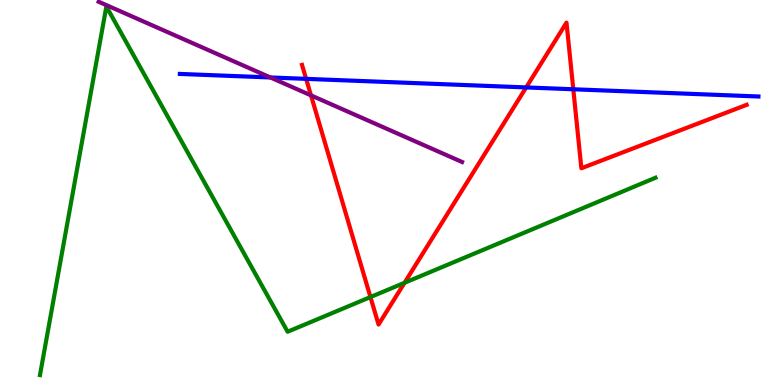[{'lines': ['blue', 'red'], 'intersections': [{'x': 3.95, 'y': 7.95}, {'x': 6.79, 'y': 7.73}, {'x': 7.4, 'y': 7.68}]}, {'lines': ['green', 'red'], 'intersections': [{'x': 4.78, 'y': 2.28}, {'x': 5.22, 'y': 2.65}]}, {'lines': ['purple', 'red'], 'intersections': [{'x': 4.01, 'y': 7.52}]}, {'lines': ['blue', 'green'], 'intersections': []}, {'lines': ['blue', 'purple'], 'intersections': [{'x': 3.49, 'y': 7.99}]}, {'lines': ['green', 'purple'], 'intersections': []}]